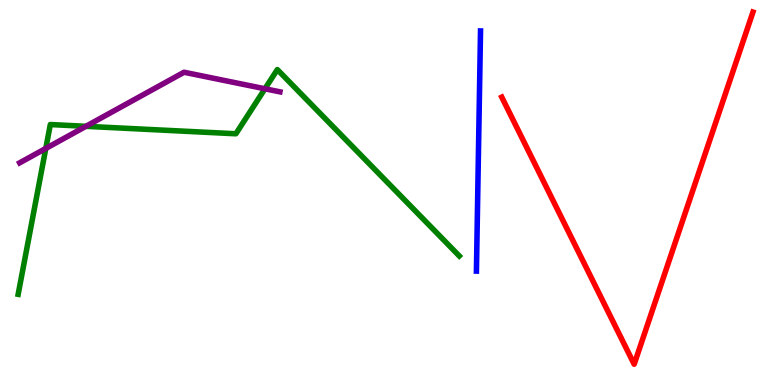[{'lines': ['blue', 'red'], 'intersections': []}, {'lines': ['green', 'red'], 'intersections': []}, {'lines': ['purple', 'red'], 'intersections': []}, {'lines': ['blue', 'green'], 'intersections': []}, {'lines': ['blue', 'purple'], 'intersections': []}, {'lines': ['green', 'purple'], 'intersections': [{'x': 0.591, 'y': 6.14}, {'x': 1.11, 'y': 6.72}, {'x': 3.42, 'y': 7.69}]}]